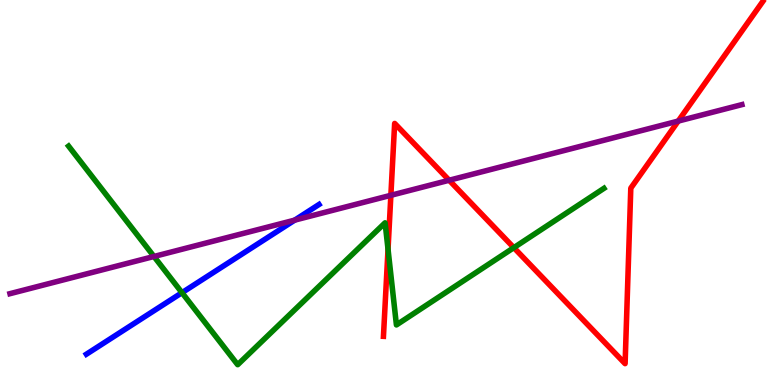[{'lines': ['blue', 'red'], 'intersections': []}, {'lines': ['green', 'red'], 'intersections': [{'x': 5.01, 'y': 3.53}, {'x': 6.63, 'y': 3.57}]}, {'lines': ['purple', 'red'], 'intersections': [{'x': 5.04, 'y': 4.93}, {'x': 5.8, 'y': 5.32}, {'x': 8.75, 'y': 6.86}]}, {'lines': ['blue', 'green'], 'intersections': [{'x': 2.35, 'y': 2.4}]}, {'lines': ['blue', 'purple'], 'intersections': [{'x': 3.8, 'y': 4.28}]}, {'lines': ['green', 'purple'], 'intersections': [{'x': 1.99, 'y': 3.34}]}]